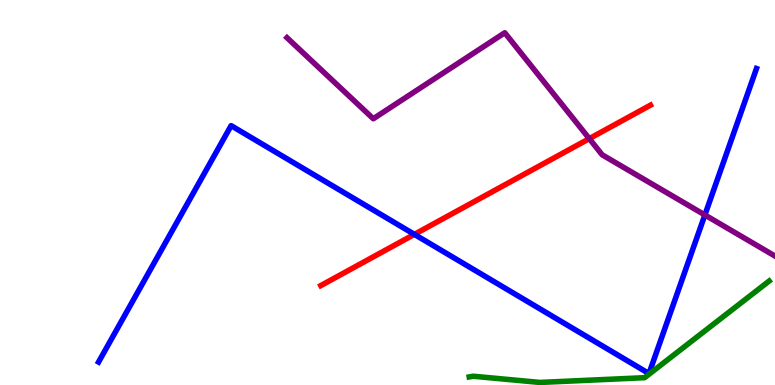[{'lines': ['blue', 'red'], 'intersections': [{'x': 5.35, 'y': 3.91}]}, {'lines': ['green', 'red'], 'intersections': []}, {'lines': ['purple', 'red'], 'intersections': [{'x': 7.6, 'y': 6.4}]}, {'lines': ['blue', 'green'], 'intersections': []}, {'lines': ['blue', 'purple'], 'intersections': [{'x': 9.1, 'y': 4.42}]}, {'lines': ['green', 'purple'], 'intersections': []}]